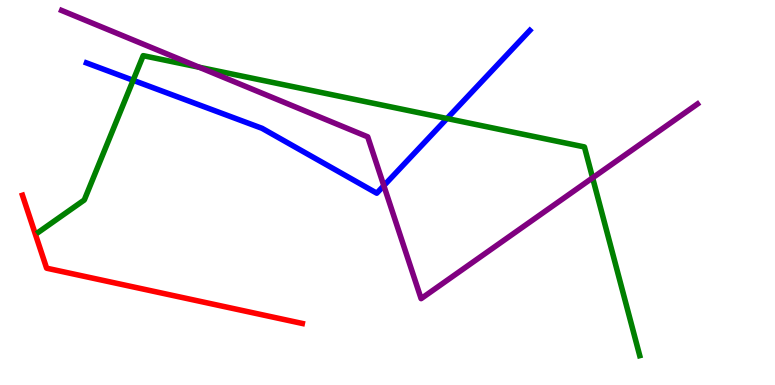[{'lines': ['blue', 'red'], 'intersections': []}, {'lines': ['green', 'red'], 'intersections': []}, {'lines': ['purple', 'red'], 'intersections': []}, {'lines': ['blue', 'green'], 'intersections': [{'x': 1.72, 'y': 7.91}, {'x': 5.77, 'y': 6.92}]}, {'lines': ['blue', 'purple'], 'intersections': [{'x': 4.95, 'y': 5.18}]}, {'lines': ['green', 'purple'], 'intersections': [{'x': 2.57, 'y': 8.25}, {'x': 7.65, 'y': 5.38}]}]